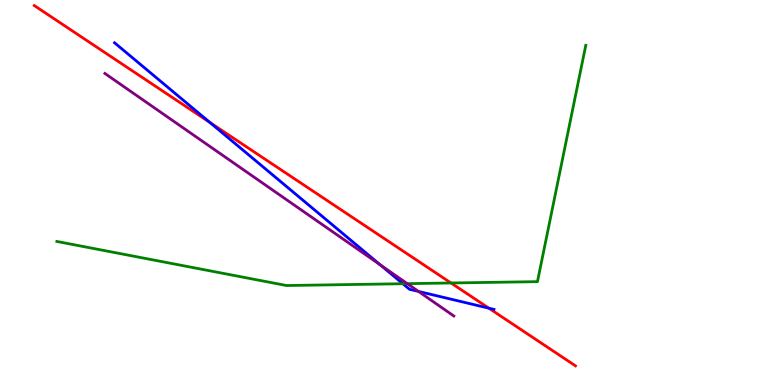[{'lines': ['blue', 'red'], 'intersections': [{'x': 2.71, 'y': 6.82}, {'x': 6.31, 'y': 2.0}]}, {'lines': ['green', 'red'], 'intersections': [{'x': 5.82, 'y': 2.65}]}, {'lines': ['purple', 'red'], 'intersections': []}, {'lines': ['blue', 'green'], 'intersections': [{'x': 5.2, 'y': 2.63}]}, {'lines': ['blue', 'purple'], 'intersections': [{'x': 4.91, 'y': 3.12}, {'x': 5.4, 'y': 2.43}]}, {'lines': ['green', 'purple'], 'intersections': [{'x': 5.26, 'y': 2.63}]}]